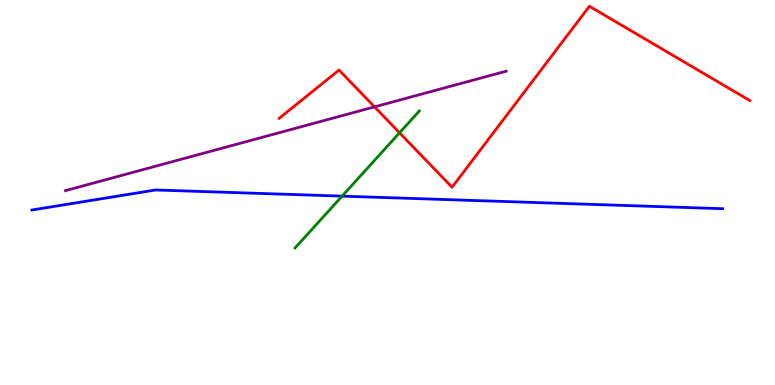[{'lines': ['blue', 'red'], 'intersections': []}, {'lines': ['green', 'red'], 'intersections': [{'x': 5.16, 'y': 6.55}]}, {'lines': ['purple', 'red'], 'intersections': [{'x': 4.83, 'y': 7.22}]}, {'lines': ['blue', 'green'], 'intersections': [{'x': 4.41, 'y': 4.91}]}, {'lines': ['blue', 'purple'], 'intersections': []}, {'lines': ['green', 'purple'], 'intersections': []}]